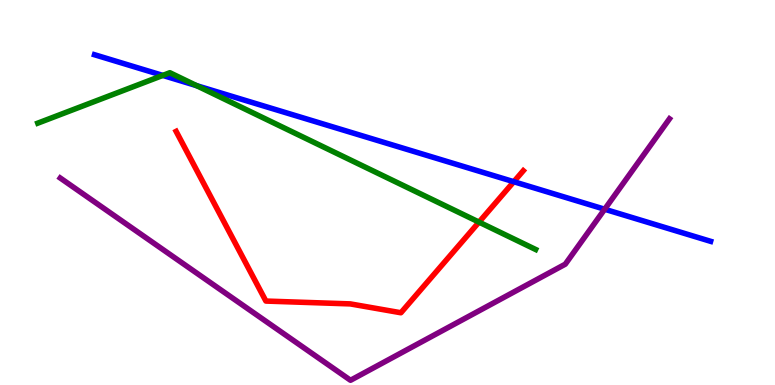[{'lines': ['blue', 'red'], 'intersections': [{'x': 6.63, 'y': 5.28}]}, {'lines': ['green', 'red'], 'intersections': [{'x': 6.18, 'y': 4.23}]}, {'lines': ['purple', 'red'], 'intersections': []}, {'lines': ['blue', 'green'], 'intersections': [{'x': 2.1, 'y': 8.04}, {'x': 2.54, 'y': 7.78}]}, {'lines': ['blue', 'purple'], 'intersections': [{'x': 7.8, 'y': 4.57}]}, {'lines': ['green', 'purple'], 'intersections': []}]